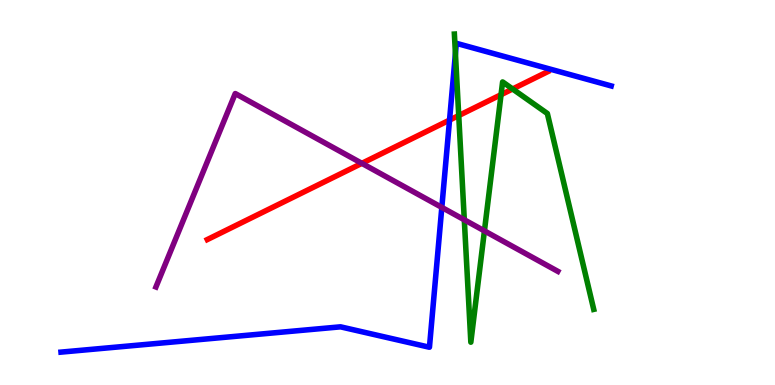[{'lines': ['blue', 'red'], 'intersections': [{'x': 5.8, 'y': 6.88}]}, {'lines': ['green', 'red'], 'intersections': [{'x': 5.92, 'y': 7.0}, {'x': 6.47, 'y': 7.54}, {'x': 6.61, 'y': 7.69}]}, {'lines': ['purple', 'red'], 'intersections': [{'x': 4.67, 'y': 5.76}]}, {'lines': ['blue', 'green'], 'intersections': [{'x': 5.88, 'y': 8.61}]}, {'lines': ['blue', 'purple'], 'intersections': [{'x': 5.7, 'y': 4.61}]}, {'lines': ['green', 'purple'], 'intersections': [{'x': 5.99, 'y': 4.29}, {'x': 6.25, 'y': 4.0}]}]